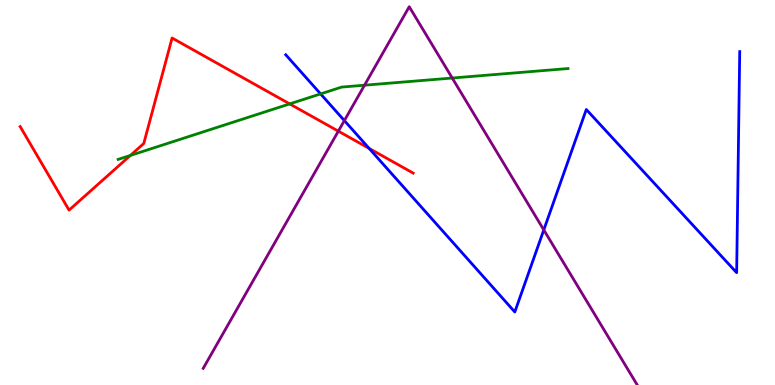[{'lines': ['blue', 'red'], 'intersections': [{'x': 4.76, 'y': 6.14}]}, {'lines': ['green', 'red'], 'intersections': [{'x': 1.68, 'y': 5.96}, {'x': 3.74, 'y': 7.3}]}, {'lines': ['purple', 'red'], 'intersections': [{'x': 4.37, 'y': 6.59}]}, {'lines': ['blue', 'green'], 'intersections': [{'x': 4.14, 'y': 7.56}]}, {'lines': ['blue', 'purple'], 'intersections': [{'x': 4.44, 'y': 6.87}, {'x': 7.02, 'y': 4.03}]}, {'lines': ['green', 'purple'], 'intersections': [{'x': 4.7, 'y': 7.79}, {'x': 5.84, 'y': 7.97}]}]